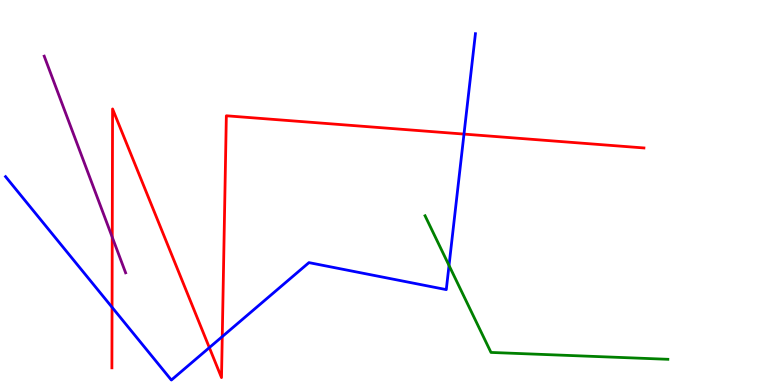[{'lines': ['blue', 'red'], 'intersections': [{'x': 1.45, 'y': 2.02}, {'x': 2.7, 'y': 0.971}, {'x': 2.87, 'y': 1.26}, {'x': 5.99, 'y': 6.52}]}, {'lines': ['green', 'red'], 'intersections': []}, {'lines': ['purple', 'red'], 'intersections': [{'x': 1.45, 'y': 3.84}]}, {'lines': ['blue', 'green'], 'intersections': [{'x': 5.79, 'y': 3.11}]}, {'lines': ['blue', 'purple'], 'intersections': []}, {'lines': ['green', 'purple'], 'intersections': []}]